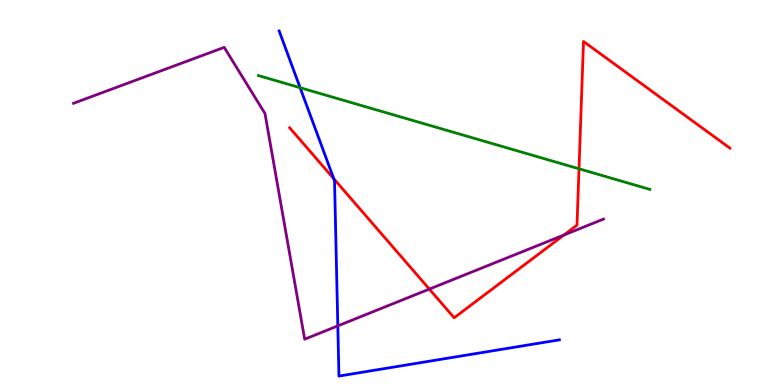[{'lines': ['blue', 'red'], 'intersections': [{'x': 4.31, 'y': 5.36}]}, {'lines': ['green', 'red'], 'intersections': [{'x': 7.47, 'y': 5.62}]}, {'lines': ['purple', 'red'], 'intersections': [{'x': 5.54, 'y': 2.49}, {'x': 7.28, 'y': 3.9}]}, {'lines': ['blue', 'green'], 'intersections': [{'x': 3.87, 'y': 7.72}]}, {'lines': ['blue', 'purple'], 'intersections': [{'x': 4.36, 'y': 1.54}]}, {'lines': ['green', 'purple'], 'intersections': []}]